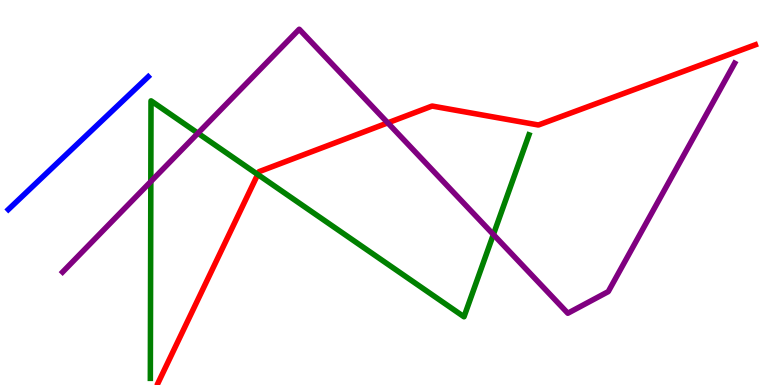[{'lines': ['blue', 'red'], 'intersections': []}, {'lines': ['green', 'red'], 'intersections': [{'x': 3.33, 'y': 5.47}]}, {'lines': ['purple', 'red'], 'intersections': [{'x': 5.0, 'y': 6.81}]}, {'lines': ['blue', 'green'], 'intersections': []}, {'lines': ['blue', 'purple'], 'intersections': []}, {'lines': ['green', 'purple'], 'intersections': [{'x': 1.95, 'y': 5.28}, {'x': 2.55, 'y': 6.54}, {'x': 6.37, 'y': 3.91}]}]